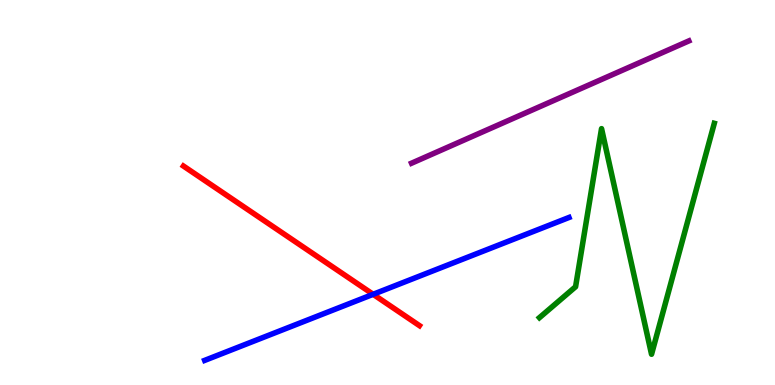[{'lines': ['blue', 'red'], 'intersections': [{'x': 4.81, 'y': 2.36}]}, {'lines': ['green', 'red'], 'intersections': []}, {'lines': ['purple', 'red'], 'intersections': []}, {'lines': ['blue', 'green'], 'intersections': []}, {'lines': ['blue', 'purple'], 'intersections': []}, {'lines': ['green', 'purple'], 'intersections': []}]